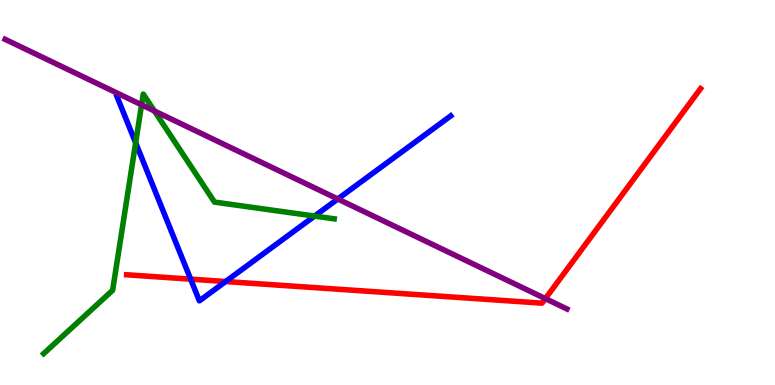[{'lines': ['blue', 'red'], 'intersections': [{'x': 2.46, 'y': 2.75}, {'x': 2.91, 'y': 2.69}]}, {'lines': ['green', 'red'], 'intersections': []}, {'lines': ['purple', 'red'], 'intersections': [{'x': 7.04, 'y': 2.24}]}, {'lines': ['blue', 'green'], 'intersections': [{'x': 1.75, 'y': 6.29}, {'x': 4.06, 'y': 4.39}]}, {'lines': ['blue', 'purple'], 'intersections': [{'x': 4.36, 'y': 4.83}]}, {'lines': ['green', 'purple'], 'intersections': [{'x': 1.83, 'y': 7.28}, {'x': 1.99, 'y': 7.12}]}]